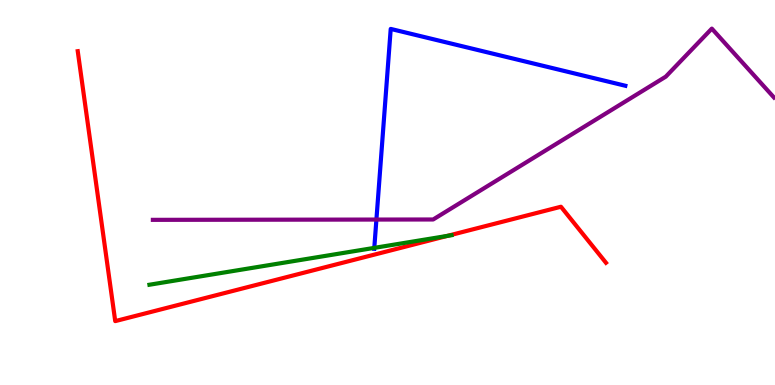[{'lines': ['blue', 'red'], 'intersections': []}, {'lines': ['green', 'red'], 'intersections': [{'x': 5.77, 'y': 3.87}]}, {'lines': ['purple', 'red'], 'intersections': []}, {'lines': ['blue', 'green'], 'intersections': [{'x': 4.83, 'y': 3.56}]}, {'lines': ['blue', 'purple'], 'intersections': [{'x': 4.86, 'y': 4.3}]}, {'lines': ['green', 'purple'], 'intersections': []}]